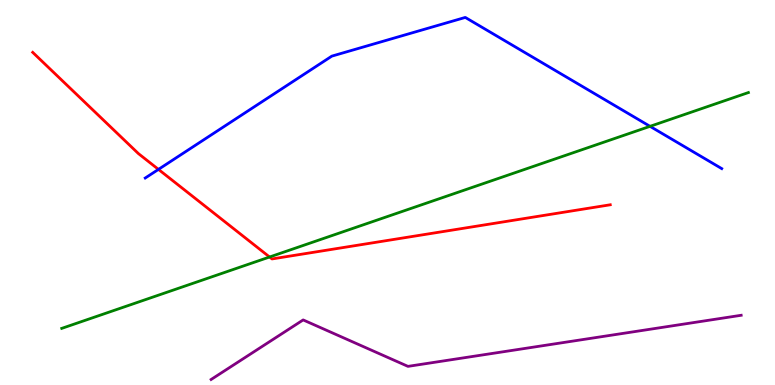[{'lines': ['blue', 'red'], 'intersections': [{'x': 2.04, 'y': 5.6}]}, {'lines': ['green', 'red'], 'intersections': [{'x': 3.48, 'y': 3.32}]}, {'lines': ['purple', 'red'], 'intersections': []}, {'lines': ['blue', 'green'], 'intersections': [{'x': 8.39, 'y': 6.72}]}, {'lines': ['blue', 'purple'], 'intersections': []}, {'lines': ['green', 'purple'], 'intersections': []}]